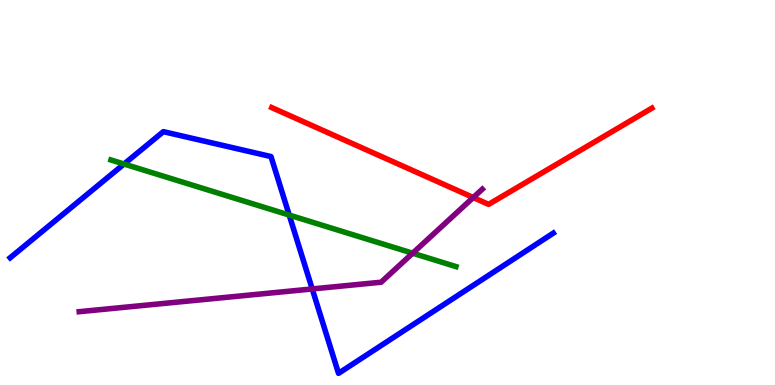[{'lines': ['blue', 'red'], 'intersections': []}, {'lines': ['green', 'red'], 'intersections': []}, {'lines': ['purple', 'red'], 'intersections': [{'x': 6.11, 'y': 4.87}]}, {'lines': ['blue', 'green'], 'intersections': [{'x': 1.6, 'y': 5.74}, {'x': 3.73, 'y': 4.41}]}, {'lines': ['blue', 'purple'], 'intersections': [{'x': 4.03, 'y': 2.49}]}, {'lines': ['green', 'purple'], 'intersections': [{'x': 5.32, 'y': 3.42}]}]